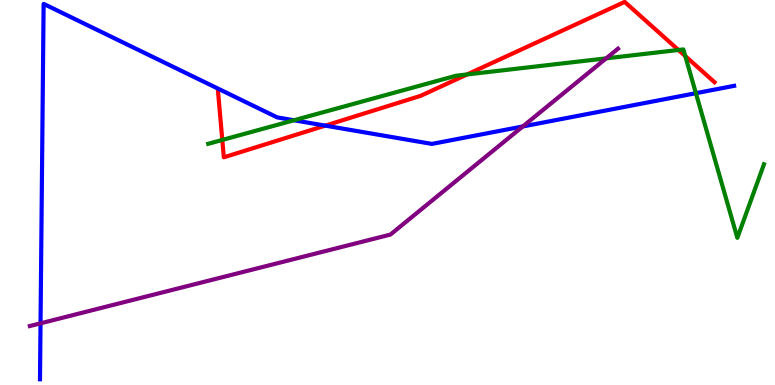[{'lines': ['blue', 'red'], 'intersections': [{'x': 4.2, 'y': 6.74}]}, {'lines': ['green', 'red'], 'intersections': [{'x': 2.87, 'y': 6.37}, {'x': 6.03, 'y': 8.07}, {'x': 8.75, 'y': 8.7}, {'x': 8.84, 'y': 8.54}]}, {'lines': ['purple', 'red'], 'intersections': []}, {'lines': ['blue', 'green'], 'intersections': [{'x': 3.79, 'y': 6.88}, {'x': 8.98, 'y': 7.58}]}, {'lines': ['blue', 'purple'], 'intersections': [{'x': 0.523, 'y': 1.6}, {'x': 6.75, 'y': 6.72}]}, {'lines': ['green', 'purple'], 'intersections': [{'x': 7.82, 'y': 8.48}]}]